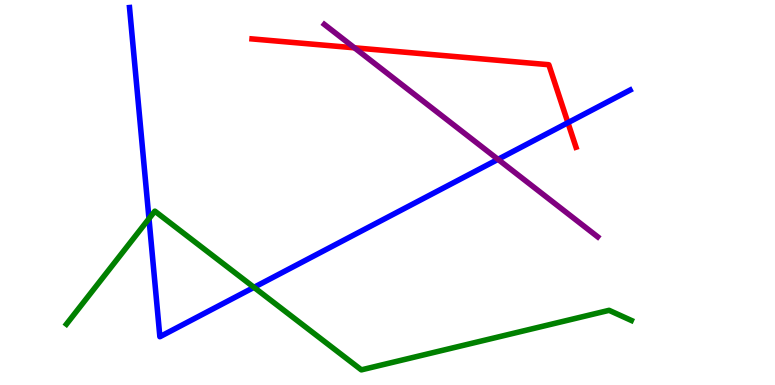[{'lines': ['blue', 'red'], 'intersections': [{'x': 7.33, 'y': 6.81}]}, {'lines': ['green', 'red'], 'intersections': []}, {'lines': ['purple', 'red'], 'intersections': [{'x': 4.57, 'y': 8.76}]}, {'lines': ['blue', 'green'], 'intersections': [{'x': 1.92, 'y': 4.32}, {'x': 3.28, 'y': 2.54}]}, {'lines': ['blue', 'purple'], 'intersections': [{'x': 6.43, 'y': 5.86}]}, {'lines': ['green', 'purple'], 'intersections': []}]